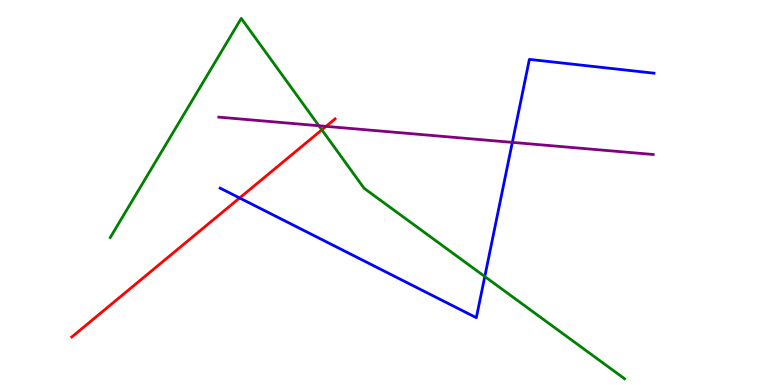[{'lines': ['blue', 'red'], 'intersections': [{'x': 3.09, 'y': 4.86}]}, {'lines': ['green', 'red'], 'intersections': [{'x': 4.15, 'y': 6.63}]}, {'lines': ['purple', 'red'], 'intersections': [{'x': 4.21, 'y': 6.72}]}, {'lines': ['blue', 'green'], 'intersections': [{'x': 6.26, 'y': 2.82}]}, {'lines': ['blue', 'purple'], 'intersections': [{'x': 6.61, 'y': 6.3}]}, {'lines': ['green', 'purple'], 'intersections': [{'x': 4.11, 'y': 6.73}]}]